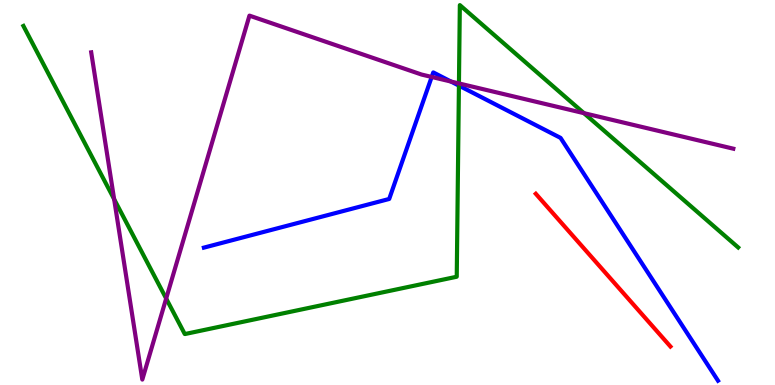[{'lines': ['blue', 'red'], 'intersections': []}, {'lines': ['green', 'red'], 'intersections': []}, {'lines': ['purple', 'red'], 'intersections': []}, {'lines': ['blue', 'green'], 'intersections': [{'x': 5.92, 'y': 7.78}]}, {'lines': ['blue', 'purple'], 'intersections': [{'x': 5.57, 'y': 8.0}, {'x': 5.82, 'y': 7.88}]}, {'lines': ['green', 'purple'], 'intersections': [{'x': 1.47, 'y': 4.83}, {'x': 2.14, 'y': 2.25}, {'x': 5.92, 'y': 7.83}, {'x': 7.53, 'y': 7.06}]}]